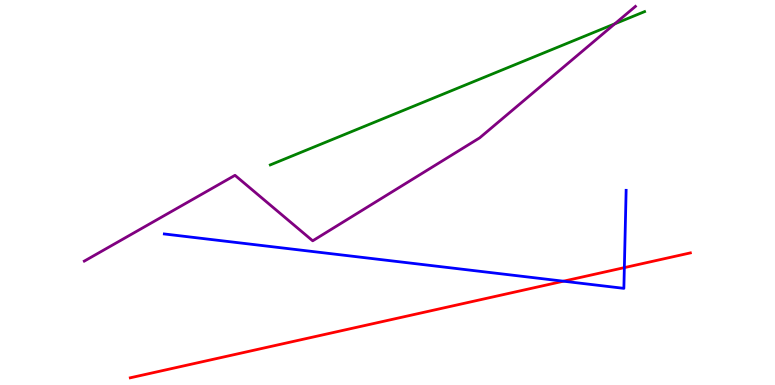[{'lines': ['blue', 'red'], 'intersections': [{'x': 7.27, 'y': 2.7}, {'x': 8.06, 'y': 3.05}]}, {'lines': ['green', 'red'], 'intersections': []}, {'lines': ['purple', 'red'], 'intersections': []}, {'lines': ['blue', 'green'], 'intersections': []}, {'lines': ['blue', 'purple'], 'intersections': []}, {'lines': ['green', 'purple'], 'intersections': [{'x': 7.93, 'y': 9.38}]}]